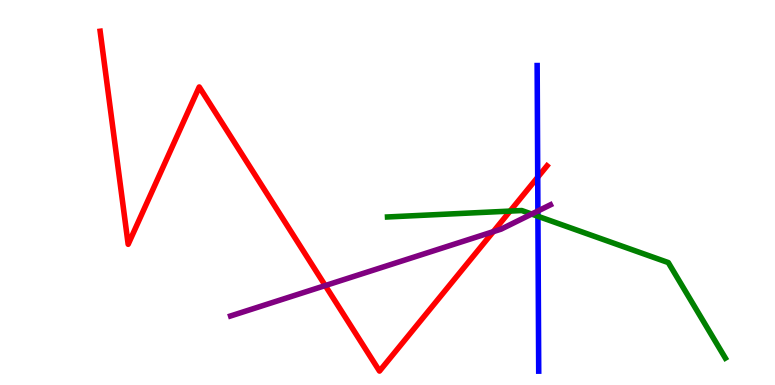[{'lines': ['blue', 'red'], 'intersections': [{'x': 6.94, 'y': 5.4}]}, {'lines': ['green', 'red'], 'intersections': [{'x': 6.58, 'y': 4.52}]}, {'lines': ['purple', 'red'], 'intersections': [{'x': 4.2, 'y': 2.58}, {'x': 6.37, 'y': 3.98}]}, {'lines': ['blue', 'green'], 'intersections': [{'x': 6.94, 'y': 4.38}]}, {'lines': ['blue', 'purple'], 'intersections': [{'x': 6.94, 'y': 4.52}]}, {'lines': ['green', 'purple'], 'intersections': [{'x': 6.86, 'y': 4.44}]}]